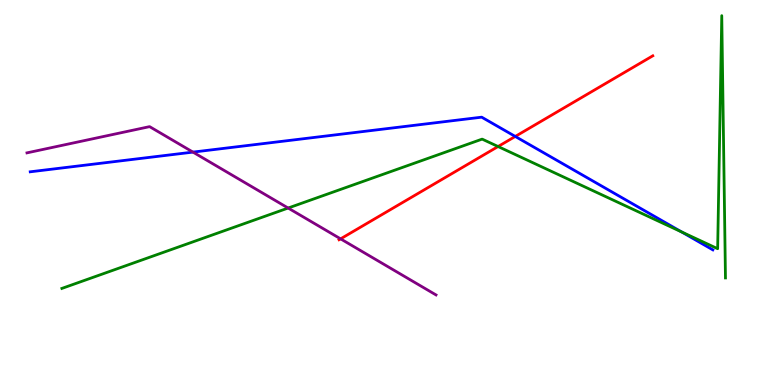[{'lines': ['blue', 'red'], 'intersections': [{'x': 6.65, 'y': 6.46}]}, {'lines': ['green', 'red'], 'intersections': [{'x': 6.43, 'y': 6.19}]}, {'lines': ['purple', 'red'], 'intersections': [{'x': 4.39, 'y': 3.8}]}, {'lines': ['blue', 'green'], 'intersections': [{'x': 8.8, 'y': 3.98}]}, {'lines': ['blue', 'purple'], 'intersections': [{'x': 2.49, 'y': 6.05}]}, {'lines': ['green', 'purple'], 'intersections': [{'x': 3.72, 'y': 4.6}]}]